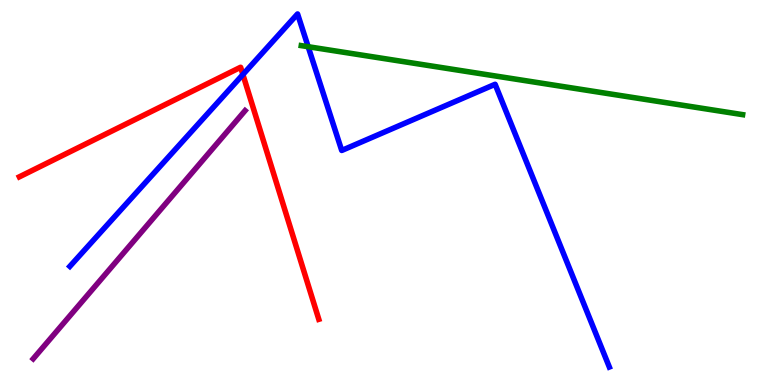[{'lines': ['blue', 'red'], 'intersections': [{'x': 3.13, 'y': 8.06}]}, {'lines': ['green', 'red'], 'intersections': []}, {'lines': ['purple', 'red'], 'intersections': []}, {'lines': ['blue', 'green'], 'intersections': [{'x': 3.98, 'y': 8.79}]}, {'lines': ['blue', 'purple'], 'intersections': []}, {'lines': ['green', 'purple'], 'intersections': []}]